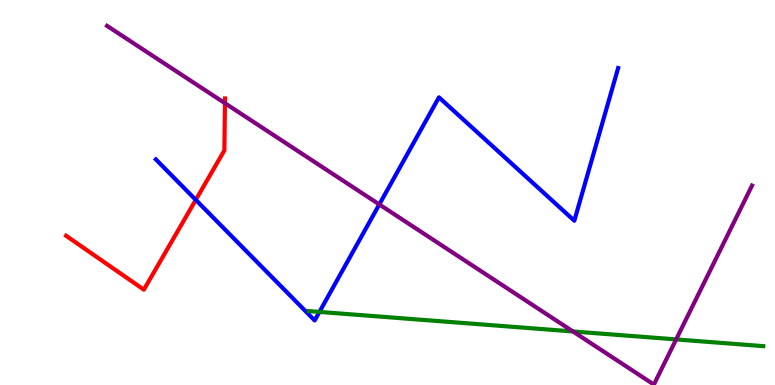[{'lines': ['blue', 'red'], 'intersections': [{'x': 2.53, 'y': 4.81}]}, {'lines': ['green', 'red'], 'intersections': []}, {'lines': ['purple', 'red'], 'intersections': [{'x': 2.9, 'y': 7.32}]}, {'lines': ['blue', 'green'], 'intersections': [{'x': 4.12, 'y': 1.9}]}, {'lines': ['blue', 'purple'], 'intersections': [{'x': 4.89, 'y': 4.69}]}, {'lines': ['green', 'purple'], 'intersections': [{'x': 7.39, 'y': 1.39}, {'x': 8.72, 'y': 1.18}]}]